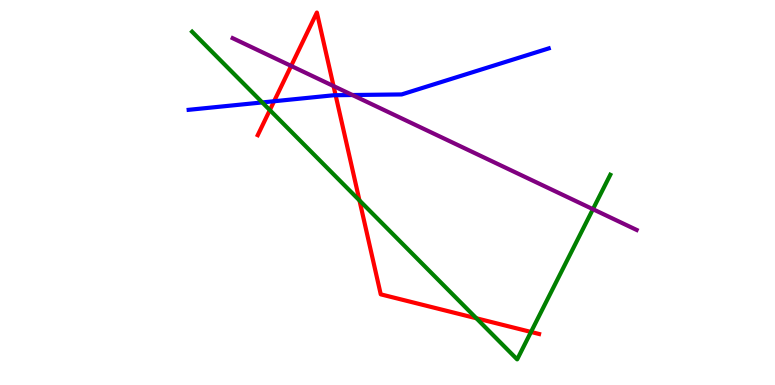[{'lines': ['blue', 'red'], 'intersections': [{'x': 3.54, 'y': 7.37}, {'x': 4.33, 'y': 7.53}]}, {'lines': ['green', 'red'], 'intersections': [{'x': 3.48, 'y': 7.14}, {'x': 4.64, 'y': 4.79}, {'x': 6.15, 'y': 1.73}, {'x': 6.85, 'y': 1.38}]}, {'lines': ['purple', 'red'], 'intersections': [{'x': 3.76, 'y': 8.29}, {'x': 4.3, 'y': 7.76}]}, {'lines': ['blue', 'green'], 'intersections': [{'x': 3.38, 'y': 7.34}]}, {'lines': ['blue', 'purple'], 'intersections': [{'x': 4.55, 'y': 7.53}]}, {'lines': ['green', 'purple'], 'intersections': [{'x': 7.65, 'y': 4.57}]}]